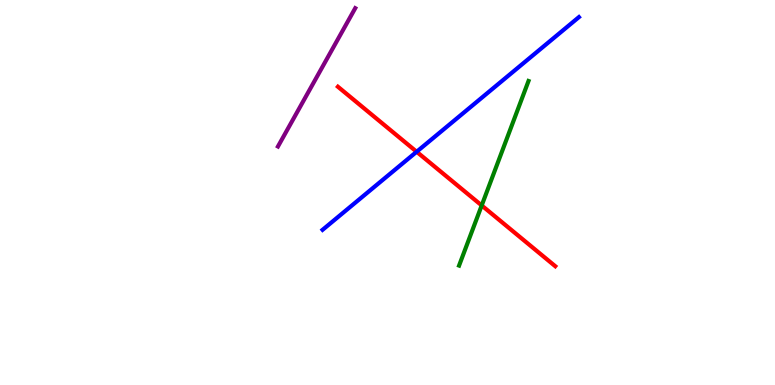[{'lines': ['blue', 'red'], 'intersections': [{'x': 5.38, 'y': 6.06}]}, {'lines': ['green', 'red'], 'intersections': [{'x': 6.22, 'y': 4.66}]}, {'lines': ['purple', 'red'], 'intersections': []}, {'lines': ['blue', 'green'], 'intersections': []}, {'lines': ['blue', 'purple'], 'intersections': []}, {'lines': ['green', 'purple'], 'intersections': []}]